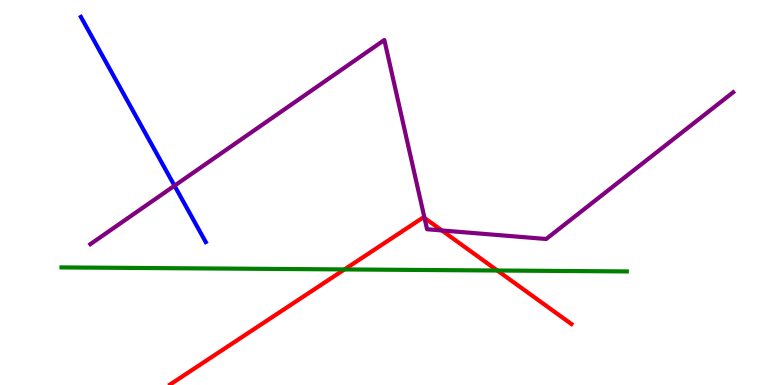[{'lines': ['blue', 'red'], 'intersections': []}, {'lines': ['green', 'red'], 'intersections': [{'x': 4.45, 'y': 3.0}, {'x': 6.42, 'y': 2.97}]}, {'lines': ['purple', 'red'], 'intersections': [{'x': 5.48, 'y': 4.34}, {'x': 5.7, 'y': 4.01}]}, {'lines': ['blue', 'green'], 'intersections': []}, {'lines': ['blue', 'purple'], 'intersections': [{'x': 2.25, 'y': 5.18}]}, {'lines': ['green', 'purple'], 'intersections': []}]